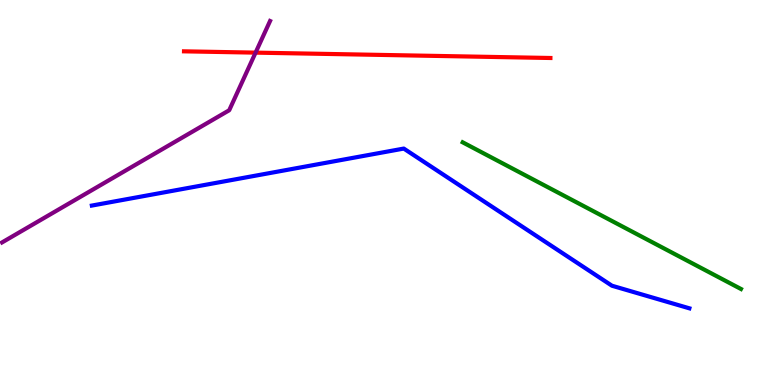[{'lines': ['blue', 'red'], 'intersections': []}, {'lines': ['green', 'red'], 'intersections': []}, {'lines': ['purple', 'red'], 'intersections': [{'x': 3.3, 'y': 8.63}]}, {'lines': ['blue', 'green'], 'intersections': []}, {'lines': ['blue', 'purple'], 'intersections': []}, {'lines': ['green', 'purple'], 'intersections': []}]